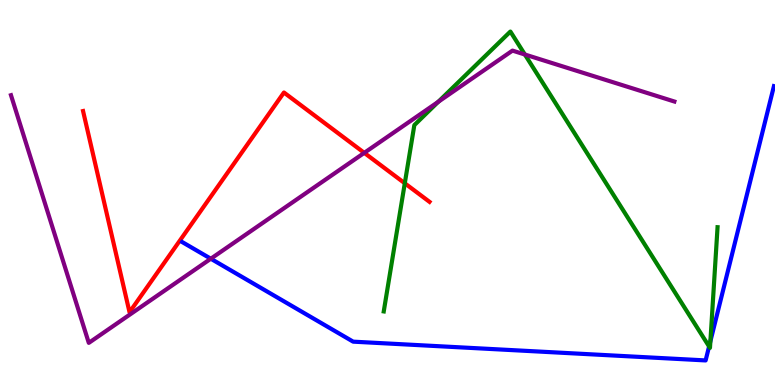[{'lines': ['blue', 'red'], 'intersections': []}, {'lines': ['green', 'red'], 'intersections': [{'x': 5.22, 'y': 5.24}]}, {'lines': ['purple', 'red'], 'intersections': [{'x': 4.7, 'y': 6.03}]}, {'lines': ['blue', 'green'], 'intersections': [{'x': 9.15, 'y': 1.0}, {'x': 9.17, 'y': 1.14}]}, {'lines': ['blue', 'purple'], 'intersections': [{'x': 2.72, 'y': 3.28}]}, {'lines': ['green', 'purple'], 'intersections': [{'x': 5.65, 'y': 7.36}, {'x': 6.77, 'y': 8.58}]}]